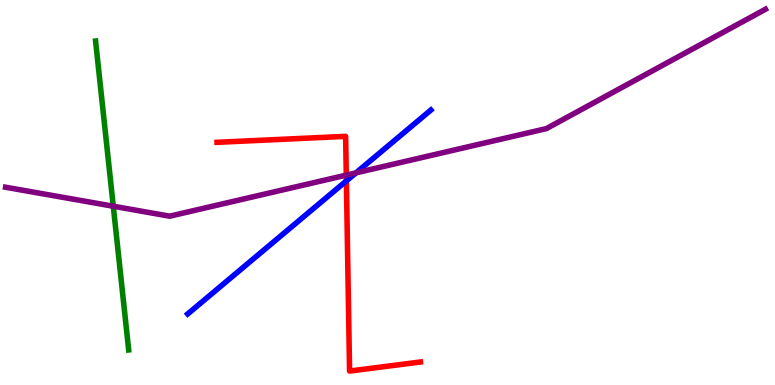[{'lines': ['blue', 'red'], 'intersections': [{'x': 4.47, 'y': 5.3}]}, {'lines': ['green', 'red'], 'intersections': []}, {'lines': ['purple', 'red'], 'intersections': [{'x': 4.47, 'y': 5.45}]}, {'lines': ['blue', 'green'], 'intersections': []}, {'lines': ['blue', 'purple'], 'intersections': [{'x': 4.59, 'y': 5.51}]}, {'lines': ['green', 'purple'], 'intersections': [{'x': 1.46, 'y': 4.64}]}]